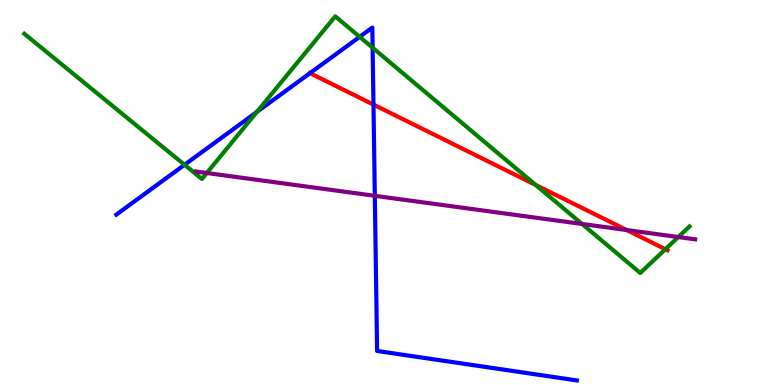[{'lines': ['blue', 'red'], 'intersections': [{'x': 4.0, 'y': 8.1}, {'x': 4.82, 'y': 7.28}]}, {'lines': ['green', 'red'], 'intersections': [{'x': 6.91, 'y': 5.2}, {'x': 8.59, 'y': 3.53}]}, {'lines': ['purple', 'red'], 'intersections': [{'x': 8.09, 'y': 4.03}]}, {'lines': ['blue', 'green'], 'intersections': [{'x': 2.38, 'y': 5.72}, {'x': 3.31, 'y': 7.09}, {'x': 4.64, 'y': 9.04}, {'x': 4.81, 'y': 8.76}]}, {'lines': ['blue', 'purple'], 'intersections': [{'x': 4.84, 'y': 4.91}]}, {'lines': ['green', 'purple'], 'intersections': [{'x': 2.67, 'y': 5.51}, {'x': 7.51, 'y': 4.18}, {'x': 8.75, 'y': 3.84}]}]